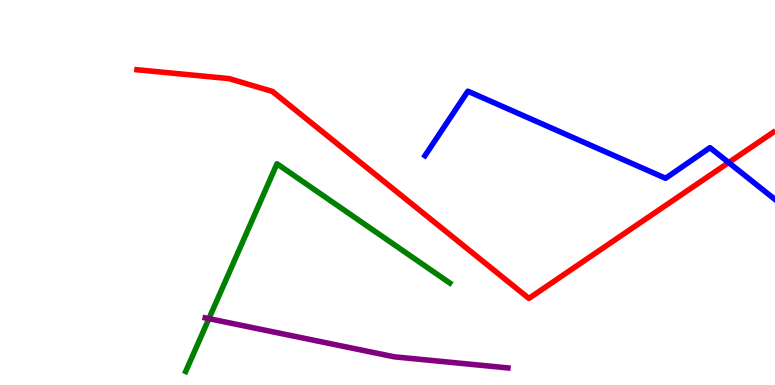[{'lines': ['blue', 'red'], 'intersections': [{'x': 9.4, 'y': 5.78}]}, {'lines': ['green', 'red'], 'intersections': []}, {'lines': ['purple', 'red'], 'intersections': []}, {'lines': ['blue', 'green'], 'intersections': []}, {'lines': ['blue', 'purple'], 'intersections': []}, {'lines': ['green', 'purple'], 'intersections': [{'x': 2.7, 'y': 1.72}]}]